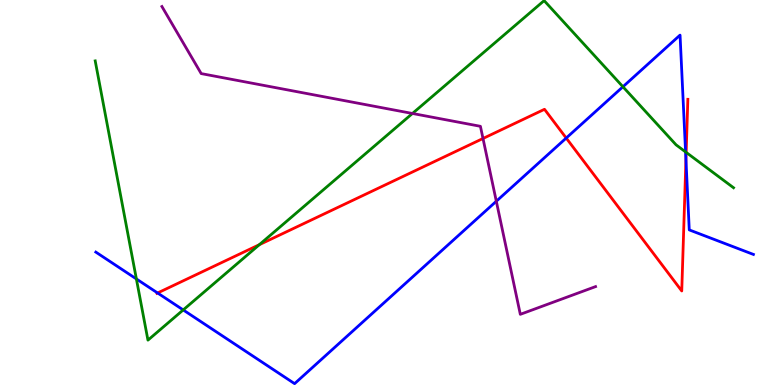[{'lines': ['blue', 'red'], 'intersections': [{'x': 2.03, 'y': 2.39}, {'x': 7.31, 'y': 6.41}, {'x': 8.85, 'y': 5.86}]}, {'lines': ['green', 'red'], 'intersections': [{'x': 3.35, 'y': 3.64}, {'x': 8.85, 'y': 6.04}]}, {'lines': ['purple', 'red'], 'intersections': [{'x': 6.23, 'y': 6.4}]}, {'lines': ['blue', 'green'], 'intersections': [{'x': 1.76, 'y': 2.75}, {'x': 2.36, 'y': 1.95}, {'x': 8.04, 'y': 7.75}, {'x': 8.85, 'y': 6.05}]}, {'lines': ['blue', 'purple'], 'intersections': [{'x': 6.4, 'y': 4.77}]}, {'lines': ['green', 'purple'], 'intersections': [{'x': 5.32, 'y': 7.05}]}]